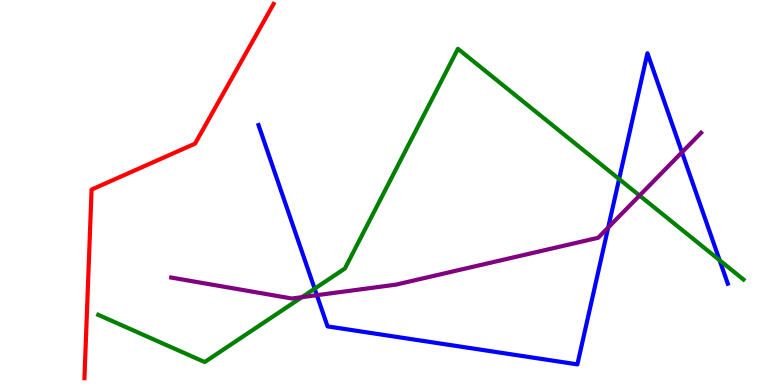[{'lines': ['blue', 'red'], 'intersections': []}, {'lines': ['green', 'red'], 'intersections': []}, {'lines': ['purple', 'red'], 'intersections': []}, {'lines': ['blue', 'green'], 'intersections': [{'x': 4.06, 'y': 2.5}, {'x': 7.99, 'y': 5.35}, {'x': 9.29, 'y': 3.24}]}, {'lines': ['blue', 'purple'], 'intersections': [{'x': 4.09, 'y': 2.33}, {'x': 7.85, 'y': 4.09}, {'x': 8.8, 'y': 6.04}]}, {'lines': ['green', 'purple'], 'intersections': [{'x': 3.9, 'y': 2.28}, {'x': 8.25, 'y': 4.92}]}]